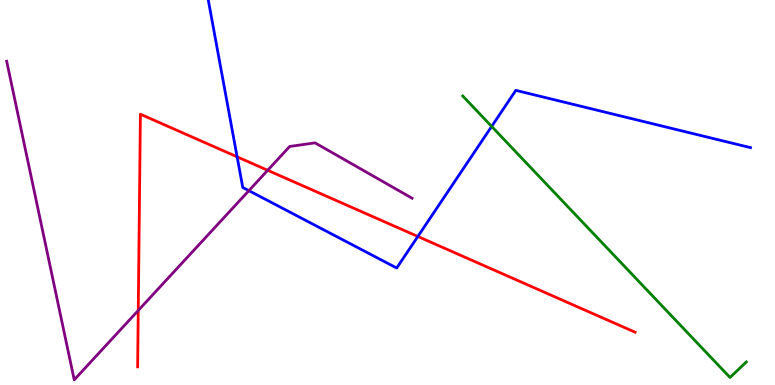[{'lines': ['blue', 'red'], 'intersections': [{'x': 3.06, 'y': 5.93}, {'x': 5.39, 'y': 3.86}]}, {'lines': ['green', 'red'], 'intersections': []}, {'lines': ['purple', 'red'], 'intersections': [{'x': 1.78, 'y': 1.94}, {'x': 3.45, 'y': 5.58}]}, {'lines': ['blue', 'green'], 'intersections': [{'x': 6.34, 'y': 6.72}]}, {'lines': ['blue', 'purple'], 'intersections': [{'x': 3.21, 'y': 5.05}]}, {'lines': ['green', 'purple'], 'intersections': []}]